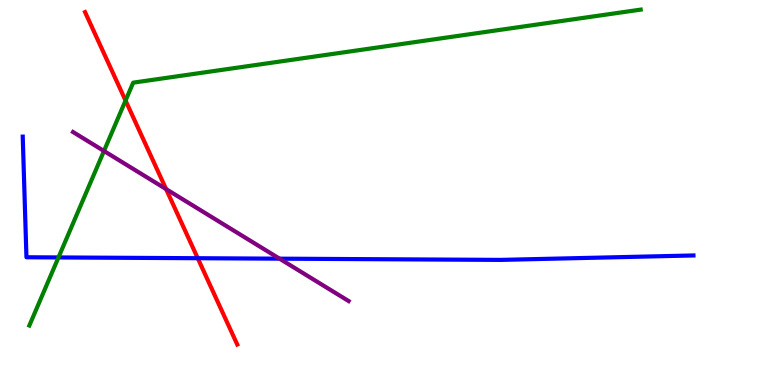[{'lines': ['blue', 'red'], 'intersections': [{'x': 2.55, 'y': 3.29}]}, {'lines': ['green', 'red'], 'intersections': [{'x': 1.62, 'y': 7.39}]}, {'lines': ['purple', 'red'], 'intersections': [{'x': 2.14, 'y': 5.09}]}, {'lines': ['blue', 'green'], 'intersections': [{'x': 0.754, 'y': 3.31}]}, {'lines': ['blue', 'purple'], 'intersections': [{'x': 3.61, 'y': 3.28}]}, {'lines': ['green', 'purple'], 'intersections': [{'x': 1.34, 'y': 6.08}]}]